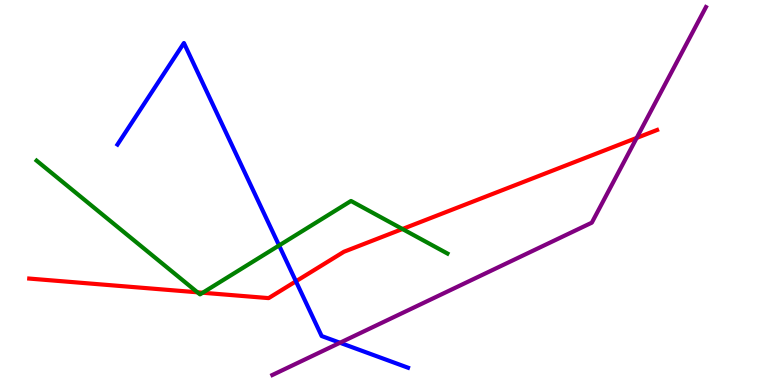[{'lines': ['blue', 'red'], 'intersections': [{'x': 3.82, 'y': 2.69}]}, {'lines': ['green', 'red'], 'intersections': [{'x': 2.55, 'y': 2.41}, {'x': 2.62, 'y': 2.4}, {'x': 5.19, 'y': 4.05}]}, {'lines': ['purple', 'red'], 'intersections': [{'x': 8.22, 'y': 6.42}]}, {'lines': ['blue', 'green'], 'intersections': [{'x': 3.6, 'y': 3.62}]}, {'lines': ['blue', 'purple'], 'intersections': [{'x': 4.39, 'y': 1.1}]}, {'lines': ['green', 'purple'], 'intersections': []}]